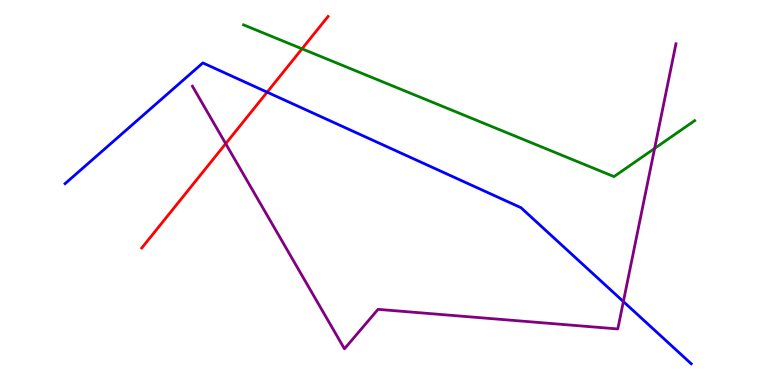[{'lines': ['blue', 'red'], 'intersections': [{'x': 3.45, 'y': 7.61}]}, {'lines': ['green', 'red'], 'intersections': [{'x': 3.9, 'y': 8.73}]}, {'lines': ['purple', 'red'], 'intersections': [{'x': 2.91, 'y': 6.27}]}, {'lines': ['blue', 'green'], 'intersections': []}, {'lines': ['blue', 'purple'], 'intersections': [{'x': 8.04, 'y': 2.17}]}, {'lines': ['green', 'purple'], 'intersections': [{'x': 8.45, 'y': 6.14}]}]